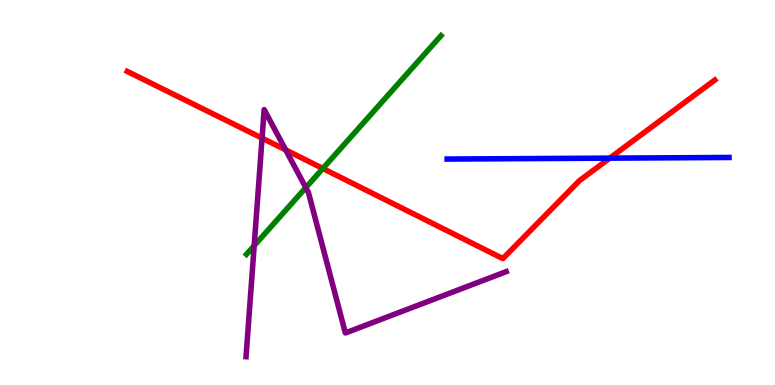[{'lines': ['blue', 'red'], 'intersections': [{'x': 7.87, 'y': 5.89}]}, {'lines': ['green', 'red'], 'intersections': [{'x': 4.17, 'y': 5.62}]}, {'lines': ['purple', 'red'], 'intersections': [{'x': 3.38, 'y': 6.41}, {'x': 3.69, 'y': 6.11}]}, {'lines': ['blue', 'green'], 'intersections': []}, {'lines': ['blue', 'purple'], 'intersections': []}, {'lines': ['green', 'purple'], 'intersections': [{'x': 3.28, 'y': 3.62}, {'x': 3.95, 'y': 5.13}]}]